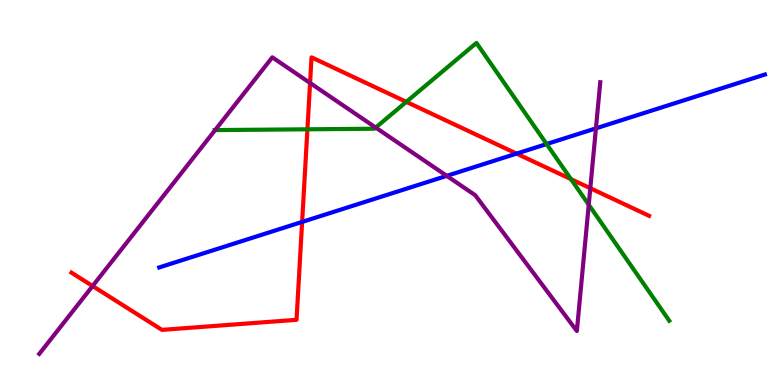[{'lines': ['blue', 'red'], 'intersections': [{'x': 3.9, 'y': 4.24}, {'x': 6.67, 'y': 6.01}]}, {'lines': ['green', 'red'], 'intersections': [{'x': 3.97, 'y': 6.64}, {'x': 5.24, 'y': 7.35}, {'x': 7.37, 'y': 5.35}]}, {'lines': ['purple', 'red'], 'intersections': [{'x': 1.19, 'y': 2.57}, {'x': 4.0, 'y': 7.84}, {'x': 7.62, 'y': 5.11}]}, {'lines': ['blue', 'green'], 'intersections': [{'x': 7.05, 'y': 6.26}]}, {'lines': ['blue', 'purple'], 'intersections': [{'x': 5.76, 'y': 5.43}, {'x': 7.69, 'y': 6.67}]}, {'lines': ['green', 'purple'], 'intersections': [{'x': 2.78, 'y': 6.62}, {'x': 4.85, 'y': 6.69}, {'x': 7.6, 'y': 4.68}]}]